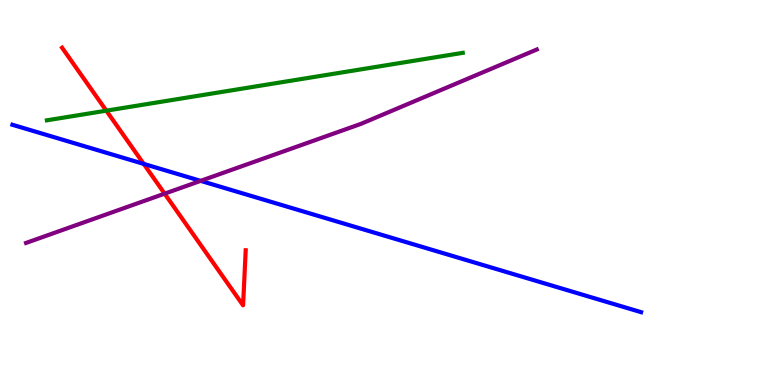[{'lines': ['blue', 'red'], 'intersections': [{'x': 1.85, 'y': 5.74}]}, {'lines': ['green', 'red'], 'intersections': [{'x': 1.37, 'y': 7.13}]}, {'lines': ['purple', 'red'], 'intersections': [{'x': 2.12, 'y': 4.97}]}, {'lines': ['blue', 'green'], 'intersections': []}, {'lines': ['blue', 'purple'], 'intersections': [{'x': 2.59, 'y': 5.3}]}, {'lines': ['green', 'purple'], 'intersections': []}]